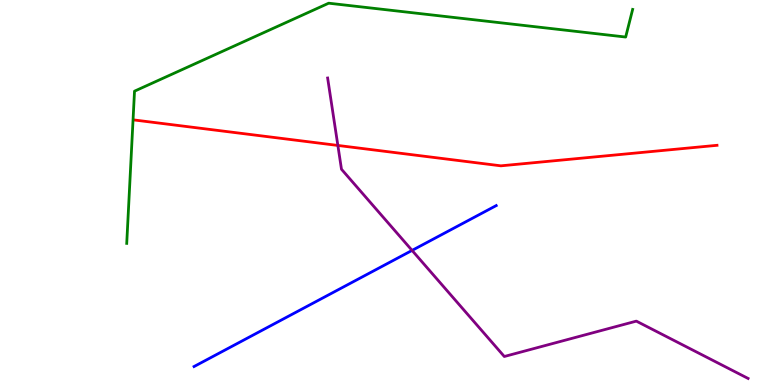[{'lines': ['blue', 'red'], 'intersections': []}, {'lines': ['green', 'red'], 'intersections': []}, {'lines': ['purple', 'red'], 'intersections': [{'x': 4.36, 'y': 6.22}]}, {'lines': ['blue', 'green'], 'intersections': []}, {'lines': ['blue', 'purple'], 'intersections': [{'x': 5.32, 'y': 3.5}]}, {'lines': ['green', 'purple'], 'intersections': []}]